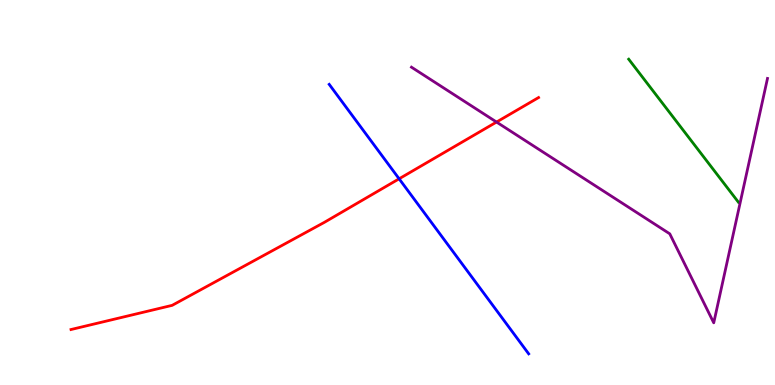[{'lines': ['blue', 'red'], 'intersections': [{'x': 5.15, 'y': 5.36}]}, {'lines': ['green', 'red'], 'intersections': []}, {'lines': ['purple', 'red'], 'intersections': [{'x': 6.41, 'y': 6.83}]}, {'lines': ['blue', 'green'], 'intersections': []}, {'lines': ['blue', 'purple'], 'intersections': []}, {'lines': ['green', 'purple'], 'intersections': []}]